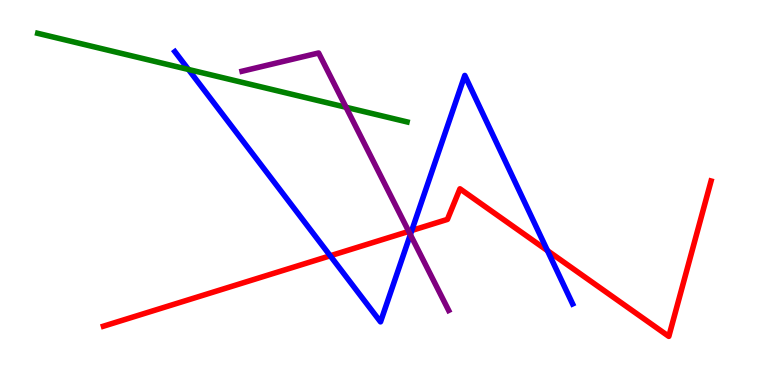[{'lines': ['blue', 'red'], 'intersections': [{'x': 4.26, 'y': 3.36}, {'x': 5.31, 'y': 4.01}, {'x': 7.06, 'y': 3.49}]}, {'lines': ['green', 'red'], 'intersections': []}, {'lines': ['purple', 'red'], 'intersections': [{'x': 5.27, 'y': 3.99}]}, {'lines': ['blue', 'green'], 'intersections': [{'x': 2.43, 'y': 8.2}]}, {'lines': ['blue', 'purple'], 'intersections': [{'x': 5.3, 'y': 3.91}]}, {'lines': ['green', 'purple'], 'intersections': [{'x': 4.46, 'y': 7.21}]}]